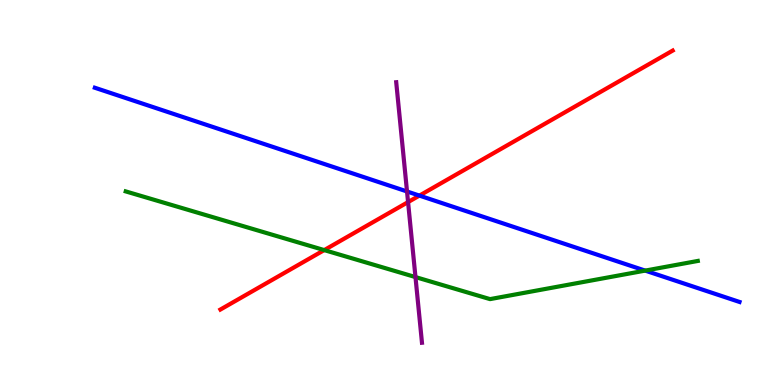[{'lines': ['blue', 'red'], 'intersections': [{'x': 5.41, 'y': 4.92}]}, {'lines': ['green', 'red'], 'intersections': [{'x': 4.18, 'y': 3.5}]}, {'lines': ['purple', 'red'], 'intersections': [{'x': 5.27, 'y': 4.75}]}, {'lines': ['blue', 'green'], 'intersections': [{'x': 8.33, 'y': 2.97}]}, {'lines': ['blue', 'purple'], 'intersections': [{'x': 5.25, 'y': 5.03}]}, {'lines': ['green', 'purple'], 'intersections': [{'x': 5.36, 'y': 2.8}]}]